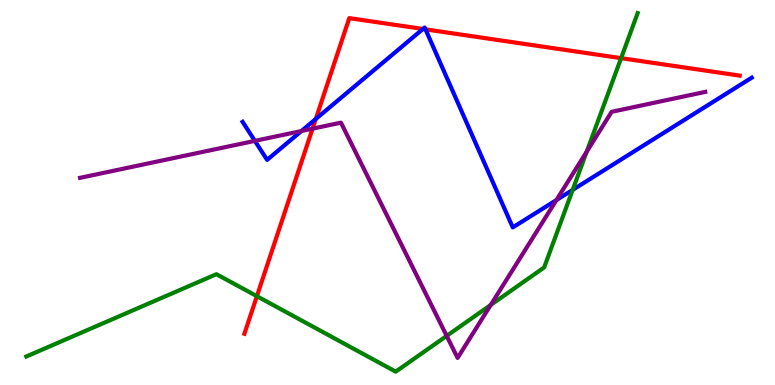[{'lines': ['blue', 'red'], 'intersections': [{'x': 4.07, 'y': 6.91}, {'x': 5.46, 'y': 9.25}, {'x': 5.49, 'y': 9.24}]}, {'lines': ['green', 'red'], 'intersections': [{'x': 3.31, 'y': 2.31}, {'x': 8.01, 'y': 8.49}]}, {'lines': ['purple', 'red'], 'intersections': [{'x': 4.03, 'y': 6.66}]}, {'lines': ['blue', 'green'], 'intersections': [{'x': 7.39, 'y': 5.07}]}, {'lines': ['blue', 'purple'], 'intersections': [{'x': 3.29, 'y': 6.34}, {'x': 3.89, 'y': 6.6}, {'x': 7.18, 'y': 4.8}]}, {'lines': ['green', 'purple'], 'intersections': [{'x': 5.76, 'y': 1.28}, {'x': 6.33, 'y': 2.08}, {'x': 7.57, 'y': 6.06}]}]